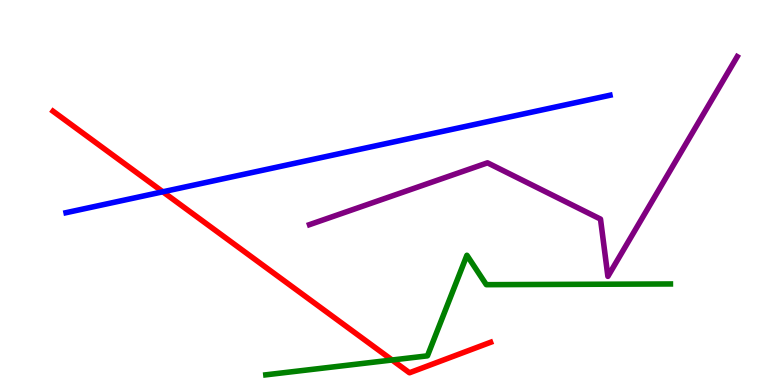[{'lines': ['blue', 'red'], 'intersections': [{'x': 2.1, 'y': 5.02}]}, {'lines': ['green', 'red'], 'intersections': [{'x': 5.06, 'y': 0.649}]}, {'lines': ['purple', 'red'], 'intersections': []}, {'lines': ['blue', 'green'], 'intersections': []}, {'lines': ['blue', 'purple'], 'intersections': []}, {'lines': ['green', 'purple'], 'intersections': []}]